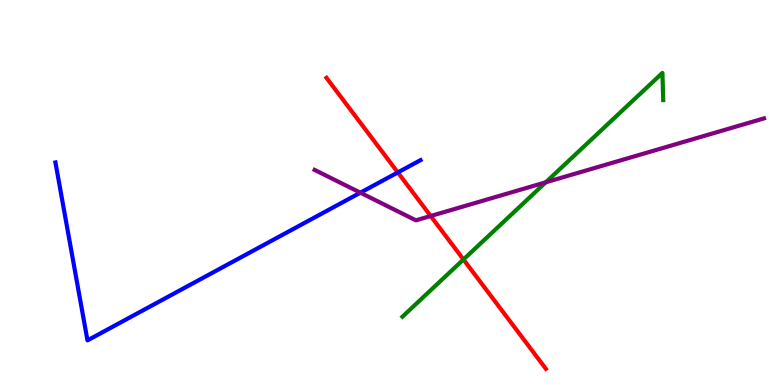[{'lines': ['blue', 'red'], 'intersections': [{'x': 5.13, 'y': 5.52}]}, {'lines': ['green', 'red'], 'intersections': [{'x': 5.98, 'y': 3.26}]}, {'lines': ['purple', 'red'], 'intersections': [{'x': 5.56, 'y': 4.39}]}, {'lines': ['blue', 'green'], 'intersections': []}, {'lines': ['blue', 'purple'], 'intersections': [{'x': 4.65, 'y': 4.99}]}, {'lines': ['green', 'purple'], 'intersections': [{'x': 7.04, 'y': 5.27}]}]